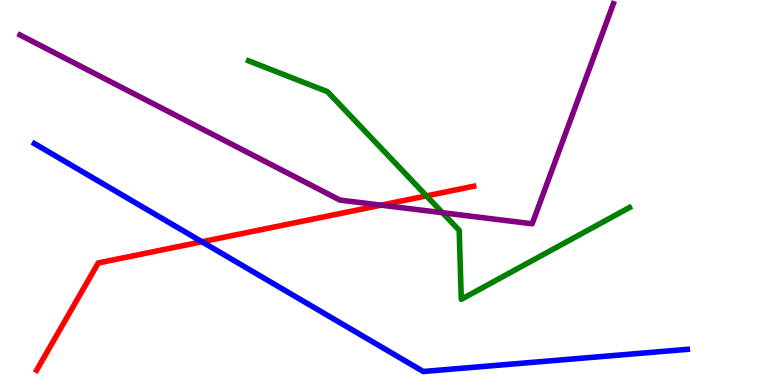[{'lines': ['blue', 'red'], 'intersections': [{'x': 2.61, 'y': 3.72}]}, {'lines': ['green', 'red'], 'intersections': [{'x': 5.5, 'y': 4.91}]}, {'lines': ['purple', 'red'], 'intersections': [{'x': 4.92, 'y': 4.67}]}, {'lines': ['blue', 'green'], 'intersections': []}, {'lines': ['blue', 'purple'], 'intersections': []}, {'lines': ['green', 'purple'], 'intersections': [{'x': 5.71, 'y': 4.47}]}]